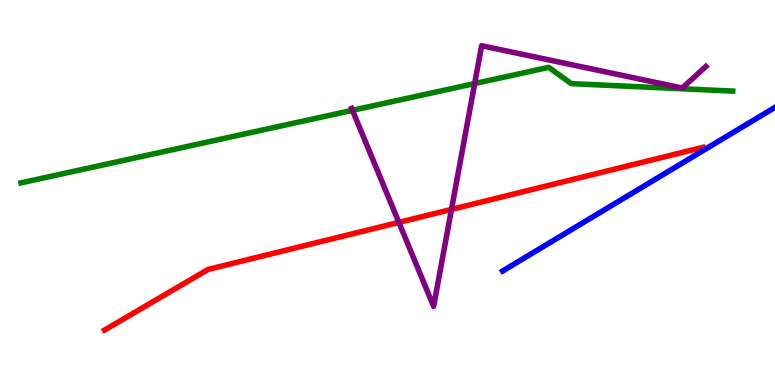[{'lines': ['blue', 'red'], 'intersections': []}, {'lines': ['green', 'red'], 'intersections': []}, {'lines': ['purple', 'red'], 'intersections': [{'x': 5.15, 'y': 4.22}, {'x': 5.83, 'y': 4.56}]}, {'lines': ['blue', 'green'], 'intersections': []}, {'lines': ['blue', 'purple'], 'intersections': []}, {'lines': ['green', 'purple'], 'intersections': [{'x': 4.55, 'y': 7.13}, {'x': 6.12, 'y': 7.83}]}]